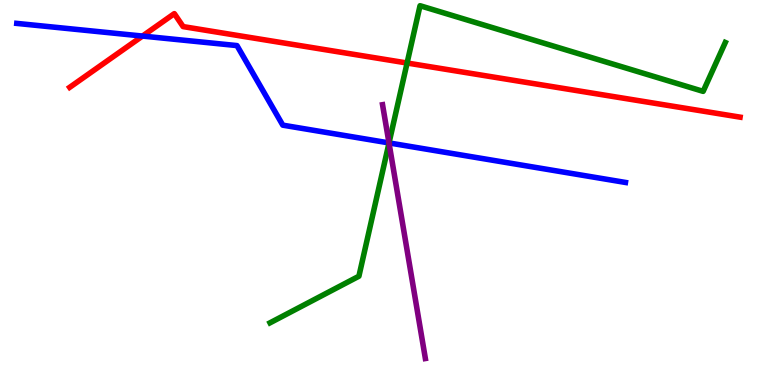[{'lines': ['blue', 'red'], 'intersections': [{'x': 1.84, 'y': 9.06}]}, {'lines': ['green', 'red'], 'intersections': [{'x': 5.25, 'y': 8.36}]}, {'lines': ['purple', 'red'], 'intersections': []}, {'lines': ['blue', 'green'], 'intersections': [{'x': 5.02, 'y': 6.29}]}, {'lines': ['blue', 'purple'], 'intersections': [{'x': 5.02, 'y': 6.29}]}, {'lines': ['green', 'purple'], 'intersections': [{'x': 5.02, 'y': 6.29}]}]